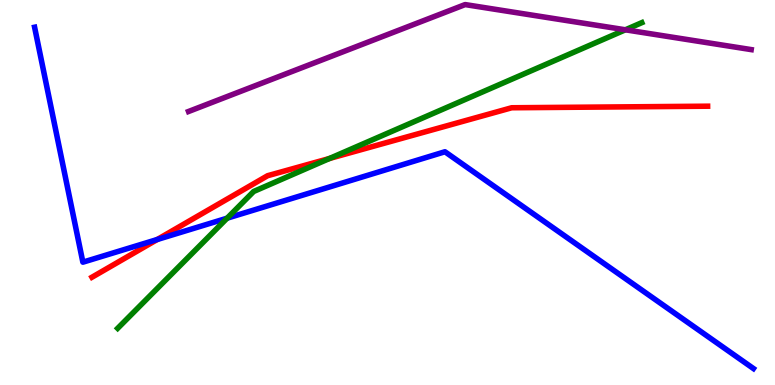[{'lines': ['blue', 'red'], 'intersections': [{'x': 2.03, 'y': 3.78}]}, {'lines': ['green', 'red'], 'intersections': [{'x': 4.25, 'y': 5.88}]}, {'lines': ['purple', 'red'], 'intersections': []}, {'lines': ['blue', 'green'], 'intersections': [{'x': 2.93, 'y': 4.33}]}, {'lines': ['blue', 'purple'], 'intersections': []}, {'lines': ['green', 'purple'], 'intersections': [{'x': 8.07, 'y': 9.23}]}]